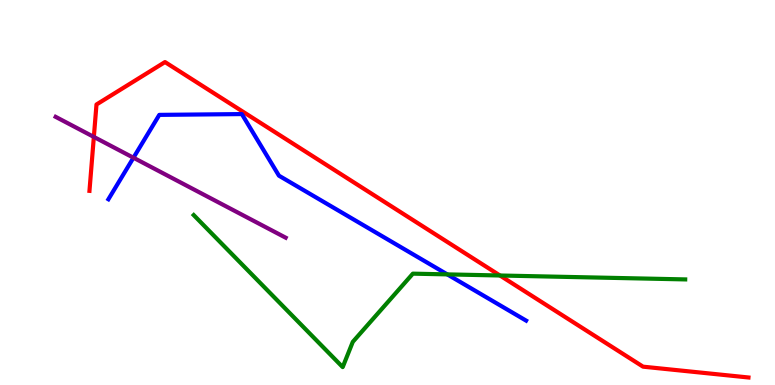[{'lines': ['blue', 'red'], 'intersections': []}, {'lines': ['green', 'red'], 'intersections': [{'x': 6.45, 'y': 2.84}]}, {'lines': ['purple', 'red'], 'intersections': [{'x': 1.21, 'y': 6.44}]}, {'lines': ['blue', 'green'], 'intersections': [{'x': 5.77, 'y': 2.87}]}, {'lines': ['blue', 'purple'], 'intersections': [{'x': 1.72, 'y': 5.9}]}, {'lines': ['green', 'purple'], 'intersections': []}]